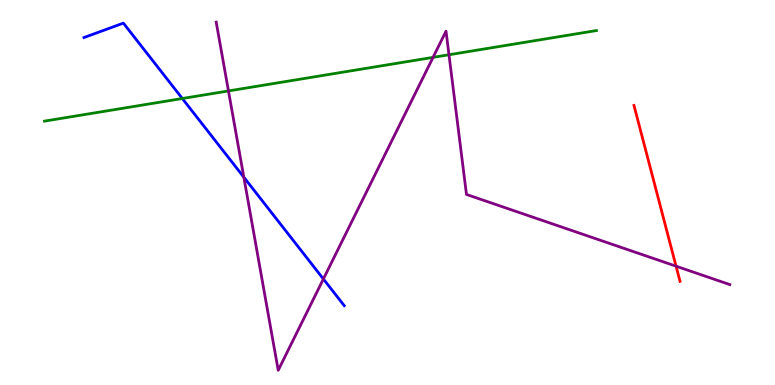[{'lines': ['blue', 'red'], 'intersections': []}, {'lines': ['green', 'red'], 'intersections': []}, {'lines': ['purple', 'red'], 'intersections': [{'x': 8.72, 'y': 3.09}]}, {'lines': ['blue', 'green'], 'intersections': [{'x': 2.35, 'y': 7.44}]}, {'lines': ['blue', 'purple'], 'intersections': [{'x': 3.15, 'y': 5.4}, {'x': 4.17, 'y': 2.75}]}, {'lines': ['green', 'purple'], 'intersections': [{'x': 2.95, 'y': 7.64}, {'x': 5.59, 'y': 8.51}, {'x': 5.79, 'y': 8.58}]}]